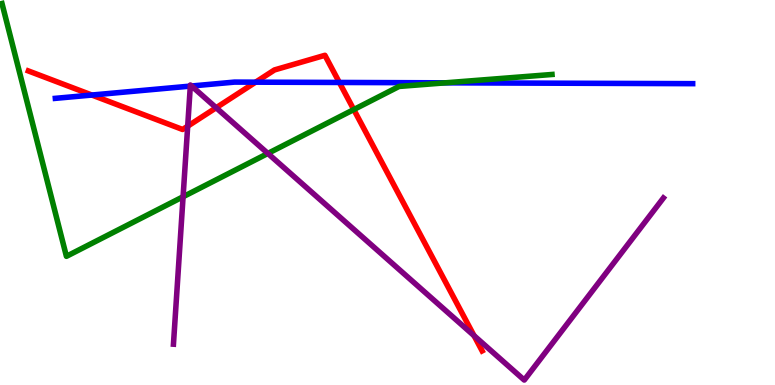[{'lines': ['blue', 'red'], 'intersections': [{'x': 1.19, 'y': 7.53}, {'x': 3.3, 'y': 7.87}, {'x': 4.38, 'y': 7.86}]}, {'lines': ['green', 'red'], 'intersections': [{'x': 4.56, 'y': 7.15}]}, {'lines': ['purple', 'red'], 'intersections': [{'x': 2.42, 'y': 6.72}, {'x': 2.79, 'y': 7.2}, {'x': 6.12, 'y': 1.28}]}, {'lines': ['blue', 'green'], 'intersections': [{'x': 5.75, 'y': 7.85}]}, {'lines': ['blue', 'purple'], 'intersections': [{'x': 2.46, 'y': 7.76}, {'x': 2.47, 'y': 7.77}]}, {'lines': ['green', 'purple'], 'intersections': [{'x': 2.36, 'y': 4.89}, {'x': 3.46, 'y': 6.01}]}]